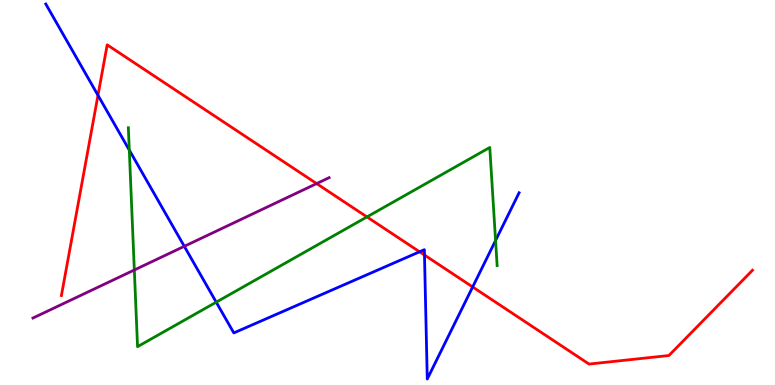[{'lines': ['blue', 'red'], 'intersections': [{'x': 1.26, 'y': 7.52}, {'x': 5.41, 'y': 3.46}, {'x': 5.48, 'y': 3.38}, {'x': 6.1, 'y': 2.55}]}, {'lines': ['green', 'red'], 'intersections': [{'x': 4.73, 'y': 4.37}]}, {'lines': ['purple', 'red'], 'intersections': [{'x': 4.09, 'y': 5.23}]}, {'lines': ['blue', 'green'], 'intersections': [{'x': 1.67, 'y': 6.1}, {'x': 2.79, 'y': 2.15}, {'x': 6.39, 'y': 3.75}]}, {'lines': ['blue', 'purple'], 'intersections': [{'x': 2.38, 'y': 3.6}]}, {'lines': ['green', 'purple'], 'intersections': [{'x': 1.73, 'y': 2.99}]}]